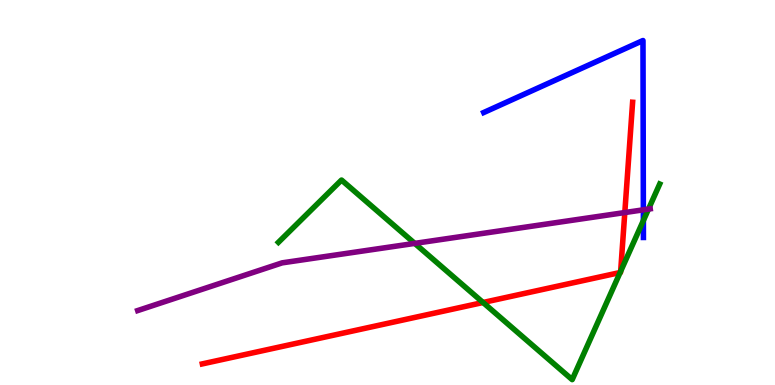[{'lines': ['blue', 'red'], 'intersections': []}, {'lines': ['green', 'red'], 'intersections': [{'x': 6.23, 'y': 2.14}, {'x': 8.0, 'y': 2.92}, {'x': 8.01, 'y': 2.95}]}, {'lines': ['purple', 'red'], 'intersections': [{'x': 8.06, 'y': 4.48}]}, {'lines': ['blue', 'green'], 'intersections': [{'x': 8.3, 'y': 4.27}]}, {'lines': ['blue', 'purple'], 'intersections': [{'x': 8.3, 'y': 4.55}]}, {'lines': ['green', 'purple'], 'intersections': [{'x': 5.35, 'y': 3.68}, {'x': 8.37, 'y': 4.57}]}]